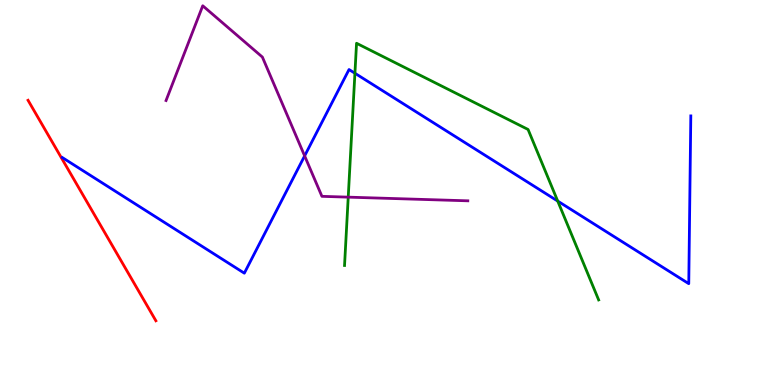[{'lines': ['blue', 'red'], 'intersections': []}, {'lines': ['green', 'red'], 'intersections': []}, {'lines': ['purple', 'red'], 'intersections': []}, {'lines': ['blue', 'green'], 'intersections': [{'x': 4.58, 'y': 8.1}, {'x': 7.2, 'y': 4.78}]}, {'lines': ['blue', 'purple'], 'intersections': [{'x': 3.93, 'y': 5.95}]}, {'lines': ['green', 'purple'], 'intersections': [{'x': 4.49, 'y': 4.88}]}]